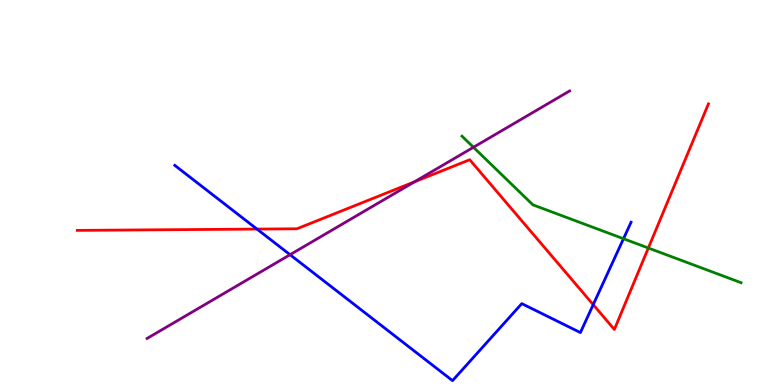[{'lines': ['blue', 'red'], 'intersections': [{'x': 3.32, 'y': 4.05}, {'x': 7.65, 'y': 2.09}]}, {'lines': ['green', 'red'], 'intersections': [{'x': 8.37, 'y': 3.56}]}, {'lines': ['purple', 'red'], 'intersections': [{'x': 5.35, 'y': 5.28}]}, {'lines': ['blue', 'green'], 'intersections': [{'x': 8.05, 'y': 3.8}]}, {'lines': ['blue', 'purple'], 'intersections': [{'x': 3.74, 'y': 3.38}]}, {'lines': ['green', 'purple'], 'intersections': [{'x': 6.11, 'y': 6.17}]}]